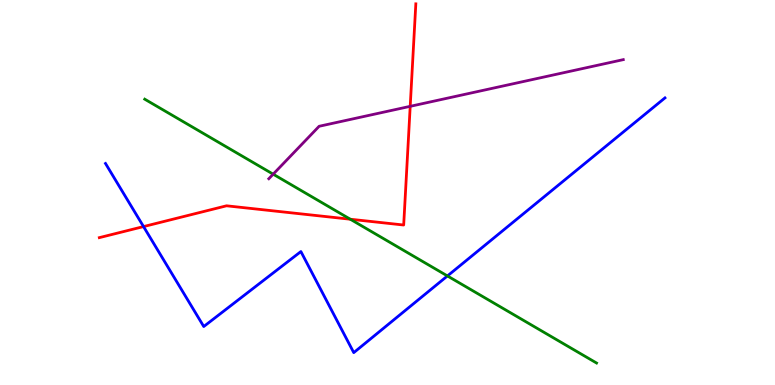[{'lines': ['blue', 'red'], 'intersections': [{'x': 1.85, 'y': 4.11}]}, {'lines': ['green', 'red'], 'intersections': [{'x': 4.52, 'y': 4.31}]}, {'lines': ['purple', 'red'], 'intersections': [{'x': 5.29, 'y': 7.24}]}, {'lines': ['blue', 'green'], 'intersections': [{'x': 5.77, 'y': 2.83}]}, {'lines': ['blue', 'purple'], 'intersections': []}, {'lines': ['green', 'purple'], 'intersections': [{'x': 3.52, 'y': 5.48}]}]